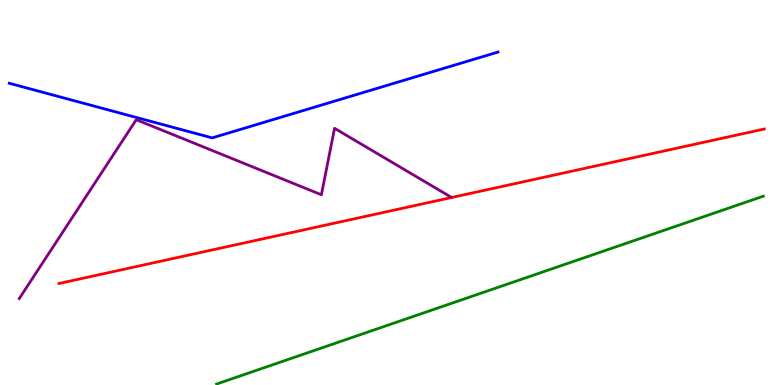[{'lines': ['blue', 'red'], 'intersections': []}, {'lines': ['green', 'red'], 'intersections': []}, {'lines': ['purple', 'red'], 'intersections': []}, {'lines': ['blue', 'green'], 'intersections': []}, {'lines': ['blue', 'purple'], 'intersections': []}, {'lines': ['green', 'purple'], 'intersections': []}]